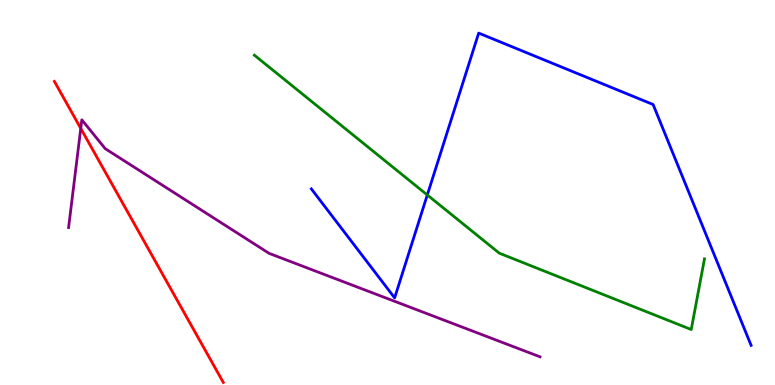[{'lines': ['blue', 'red'], 'intersections': []}, {'lines': ['green', 'red'], 'intersections': []}, {'lines': ['purple', 'red'], 'intersections': [{'x': 1.04, 'y': 6.66}]}, {'lines': ['blue', 'green'], 'intersections': [{'x': 5.51, 'y': 4.94}]}, {'lines': ['blue', 'purple'], 'intersections': []}, {'lines': ['green', 'purple'], 'intersections': []}]